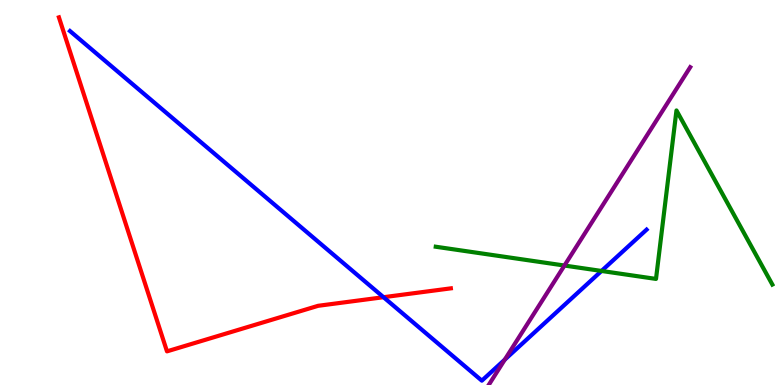[{'lines': ['blue', 'red'], 'intersections': [{'x': 4.95, 'y': 2.28}]}, {'lines': ['green', 'red'], 'intersections': []}, {'lines': ['purple', 'red'], 'intersections': []}, {'lines': ['blue', 'green'], 'intersections': [{'x': 7.76, 'y': 2.96}]}, {'lines': ['blue', 'purple'], 'intersections': [{'x': 6.51, 'y': 0.659}]}, {'lines': ['green', 'purple'], 'intersections': [{'x': 7.28, 'y': 3.1}]}]